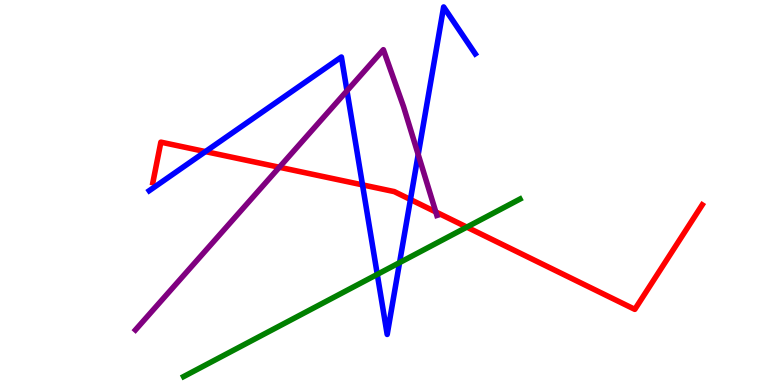[{'lines': ['blue', 'red'], 'intersections': [{'x': 2.65, 'y': 6.06}, {'x': 4.68, 'y': 5.2}, {'x': 5.3, 'y': 4.82}]}, {'lines': ['green', 'red'], 'intersections': [{'x': 6.02, 'y': 4.1}]}, {'lines': ['purple', 'red'], 'intersections': [{'x': 3.6, 'y': 5.66}, {'x': 5.62, 'y': 4.5}]}, {'lines': ['blue', 'green'], 'intersections': [{'x': 4.87, 'y': 2.87}, {'x': 5.16, 'y': 3.18}]}, {'lines': ['blue', 'purple'], 'intersections': [{'x': 4.48, 'y': 7.64}, {'x': 5.4, 'y': 5.99}]}, {'lines': ['green', 'purple'], 'intersections': []}]